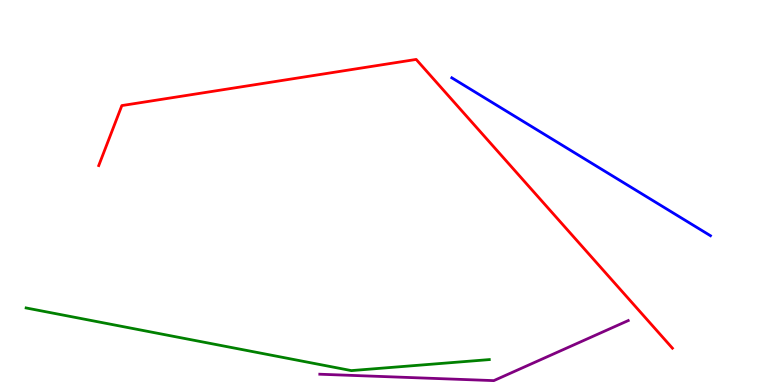[{'lines': ['blue', 'red'], 'intersections': []}, {'lines': ['green', 'red'], 'intersections': []}, {'lines': ['purple', 'red'], 'intersections': []}, {'lines': ['blue', 'green'], 'intersections': []}, {'lines': ['blue', 'purple'], 'intersections': []}, {'lines': ['green', 'purple'], 'intersections': []}]